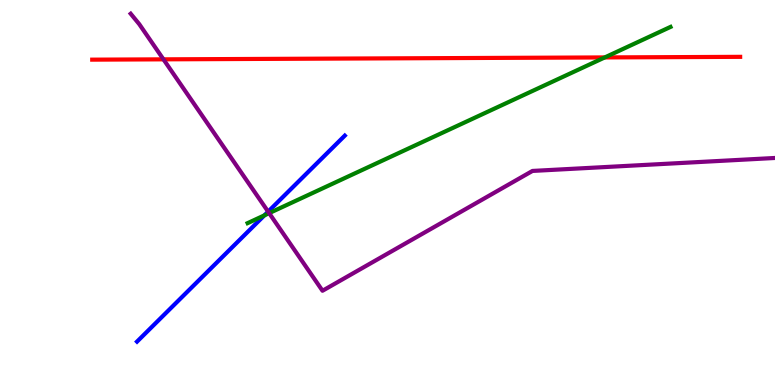[{'lines': ['blue', 'red'], 'intersections': []}, {'lines': ['green', 'red'], 'intersections': [{'x': 7.8, 'y': 8.51}]}, {'lines': ['purple', 'red'], 'intersections': [{'x': 2.11, 'y': 8.46}]}, {'lines': ['blue', 'green'], 'intersections': [{'x': 3.41, 'y': 4.41}]}, {'lines': ['blue', 'purple'], 'intersections': [{'x': 3.46, 'y': 4.5}]}, {'lines': ['green', 'purple'], 'intersections': [{'x': 3.47, 'y': 4.46}]}]